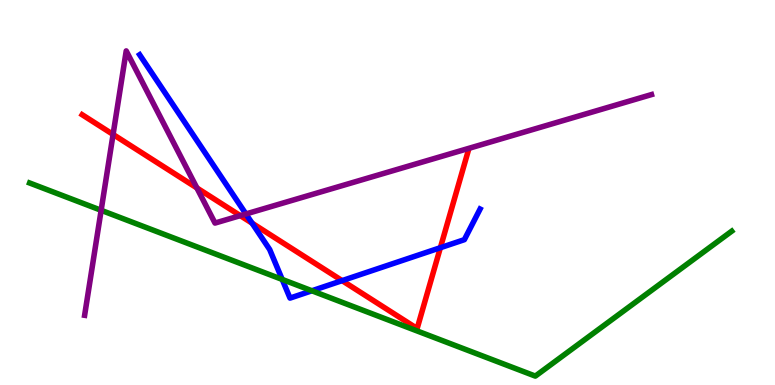[{'lines': ['blue', 'red'], 'intersections': [{'x': 3.25, 'y': 4.2}, {'x': 4.41, 'y': 2.71}, {'x': 5.68, 'y': 3.57}]}, {'lines': ['green', 'red'], 'intersections': []}, {'lines': ['purple', 'red'], 'intersections': [{'x': 1.46, 'y': 6.51}, {'x': 2.54, 'y': 5.12}, {'x': 3.1, 'y': 4.4}]}, {'lines': ['blue', 'green'], 'intersections': [{'x': 3.64, 'y': 2.74}, {'x': 4.02, 'y': 2.45}]}, {'lines': ['blue', 'purple'], 'intersections': [{'x': 3.17, 'y': 4.44}]}, {'lines': ['green', 'purple'], 'intersections': [{'x': 1.31, 'y': 4.54}]}]